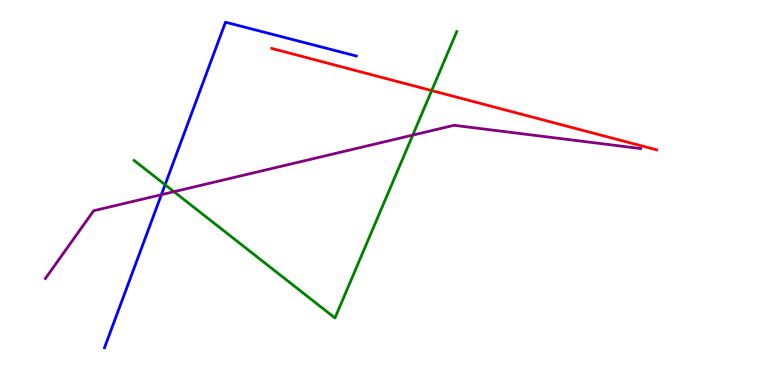[{'lines': ['blue', 'red'], 'intersections': []}, {'lines': ['green', 'red'], 'intersections': [{'x': 5.57, 'y': 7.65}]}, {'lines': ['purple', 'red'], 'intersections': []}, {'lines': ['blue', 'green'], 'intersections': [{'x': 2.13, 'y': 5.2}]}, {'lines': ['blue', 'purple'], 'intersections': [{'x': 2.08, 'y': 4.94}]}, {'lines': ['green', 'purple'], 'intersections': [{'x': 2.24, 'y': 5.02}, {'x': 5.33, 'y': 6.49}]}]